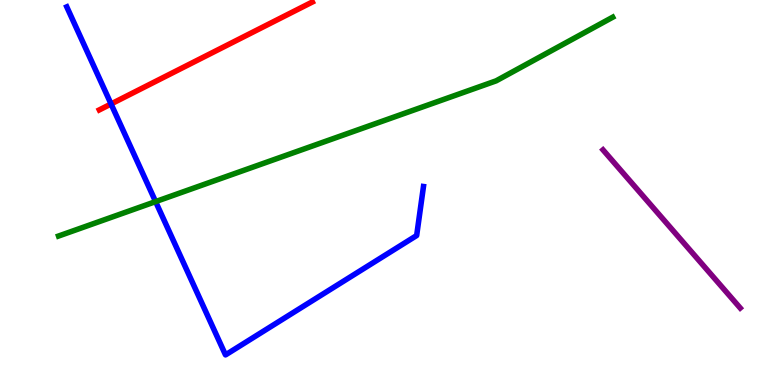[{'lines': ['blue', 'red'], 'intersections': [{'x': 1.43, 'y': 7.3}]}, {'lines': ['green', 'red'], 'intersections': []}, {'lines': ['purple', 'red'], 'intersections': []}, {'lines': ['blue', 'green'], 'intersections': [{'x': 2.01, 'y': 4.76}]}, {'lines': ['blue', 'purple'], 'intersections': []}, {'lines': ['green', 'purple'], 'intersections': []}]